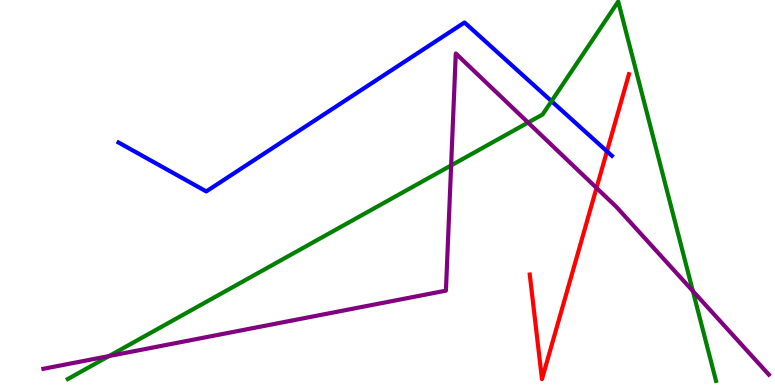[{'lines': ['blue', 'red'], 'intersections': [{'x': 7.83, 'y': 6.07}]}, {'lines': ['green', 'red'], 'intersections': []}, {'lines': ['purple', 'red'], 'intersections': [{'x': 7.7, 'y': 5.12}]}, {'lines': ['blue', 'green'], 'intersections': [{'x': 7.12, 'y': 7.37}]}, {'lines': ['blue', 'purple'], 'intersections': []}, {'lines': ['green', 'purple'], 'intersections': [{'x': 1.41, 'y': 0.752}, {'x': 5.82, 'y': 5.7}, {'x': 6.81, 'y': 6.82}, {'x': 8.94, 'y': 2.44}]}]